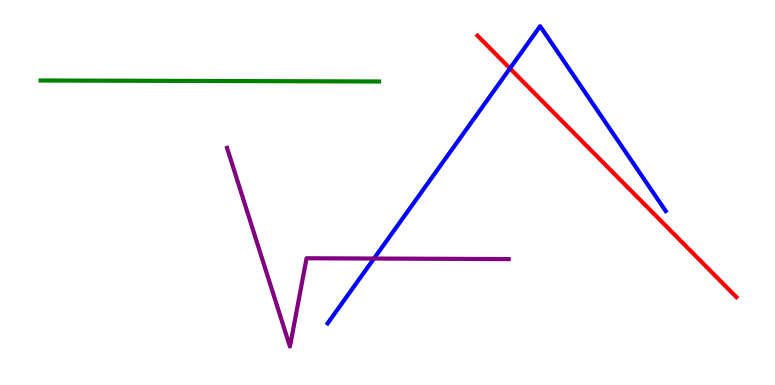[{'lines': ['blue', 'red'], 'intersections': [{'x': 6.58, 'y': 8.22}]}, {'lines': ['green', 'red'], 'intersections': []}, {'lines': ['purple', 'red'], 'intersections': []}, {'lines': ['blue', 'green'], 'intersections': []}, {'lines': ['blue', 'purple'], 'intersections': [{'x': 4.83, 'y': 3.28}]}, {'lines': ['green', 'purple'], 'intersections': []}]